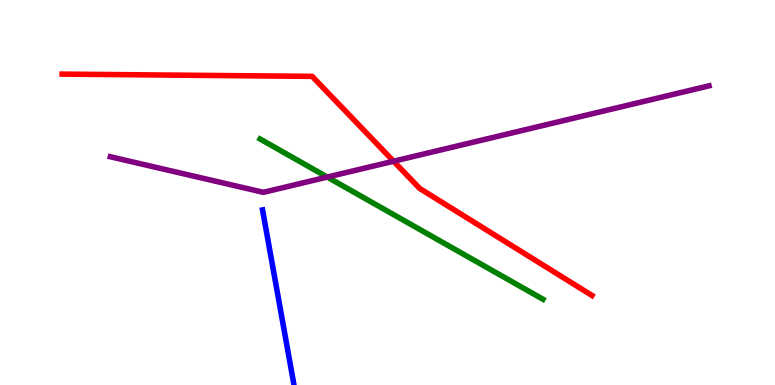[{'lines': ['blue', 'red'], 'intersections': []}, {'lines': ['green', 'red'], 'intersections': []}, {'lines': ['purple', 'red'], 'intersections': [{'x': 5.08, 'y': 5.81}]}, {'lines': ['blue', 'green'], 'intersections': []}, {'lines': ['blue', 'purple'], 'intersections': []}, {'lines': ['green', 'purple'], 'intersections': [{'x': 4.22, 'y': 5.4}]}]